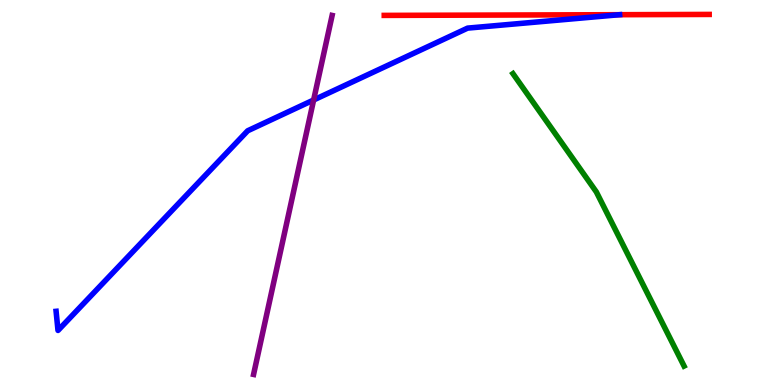[{'lines': ['blue', 'red'], 'intersections': []}, {'lines': ['green', 'red'], 'intersections': []}, {'lines': ['purple', 'red'], 'intersections': []}, {'lines': ['blue', 'green'], 'intersections': []}, {'lines': ['blue', 'purple'], 'intersections': [{'x': 4.05, 'y': 7.4}]}, {'lines': ['green', 'purple'], 'intersections': []}]